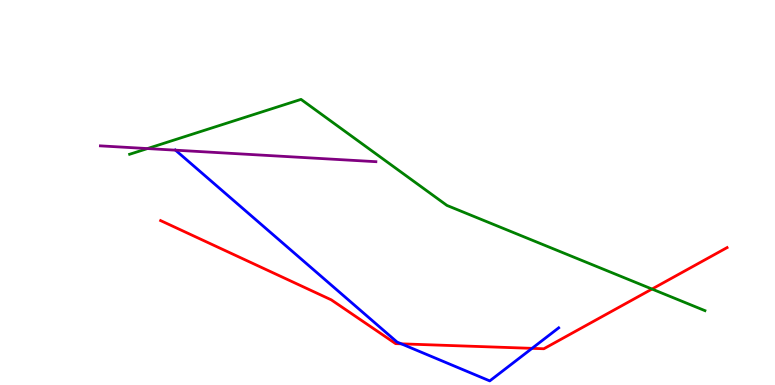[{'lines': ['blue', 'red'], 'intersections': [{'x': 5.18, 'y': 1.07}, {'x': 6.87, 'y': 0.952}]}, {'lines': ['green', 'red'], 'intersections': [{'x': 8.41, 'y': 2.49}]}, {'lines': ['purple', 'red'], 'intersections': []}, {'lines': ['blue', 'green'], 'intersections': []}, {'lines': ['blue', 'purple'], 'intersections': [{'x': 2.26, 'y': 6.1}]}, {'lines': ['green', 'purple'], 'intersections': [{'x': 1.9, 'y': 6.14}]}]